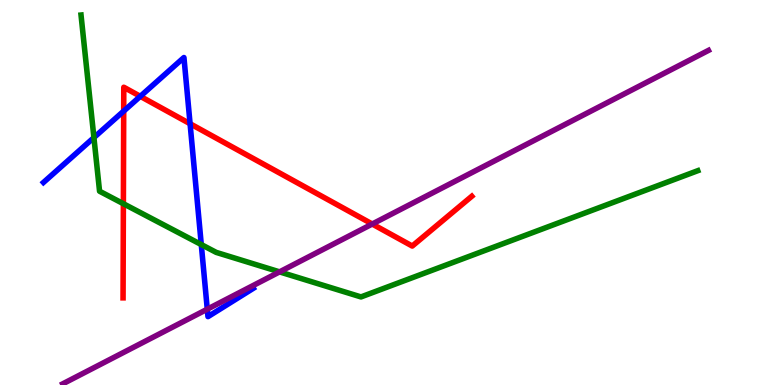[{'lines': ['blue', 'red'], 'intersections': [{'x': 1.6, 'y': 7.11}, {'x': 1.81, 'y': 7.5}, {'x': 2.45, 'y': 6.79}]}, {'lines': ['green', 'red'], 'intersections': [{'x': 1.59, 'y': 4.71}]}, {'lines': ['purple', 'red'], 'intersections': [{'x': 4.8, 'y': 4.18}]}, {'lines': ['blue', 'green'], 'intersections': [{'x': 1.21, 'y': 6.43}, {'x': 2.6, 'y': 3.65}]}, {'lines': ['blue', 'purple'], 'intersections': [{'x': 2.67, 'y': 1.97}]}, {'lines': ['green', 'purple'], 'intersections': [{'x': 3.61, 'y': 2.94}]}]